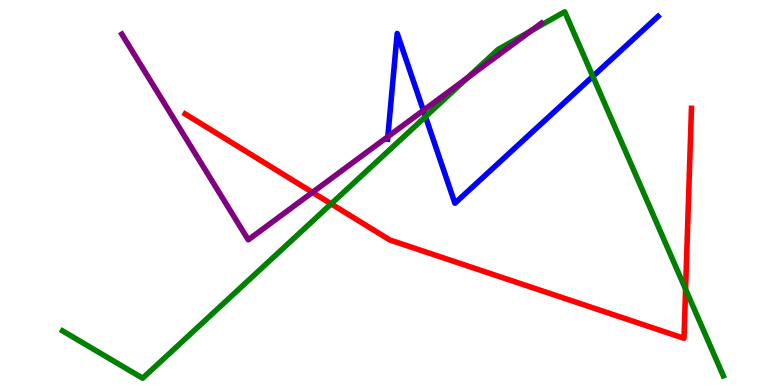[{'lines': ['blue', 'red'], 'intersections': []}, {'lines': ['green', 'red'], 'intersections': [{'x': 4.27, 'y': 4.7}, {'x': 8.85, 'y': 2.49}]}, {'lines': ['purple', 'red'], 'intersections': [{'x': 4.03, 'y': 5.0}]}, {'lines': ['blue', 'green'], 'intersections': [{'x': 5.49, 'y': 6.97}, {'x': 7.65, 'y': 8.02}]}, {'lines': ['blue', 'purple'], 'intersections': [{'x': 5.0, 'y': 6.45}, {'x': 5.46, 'y': 7.13}]}, {'lines': ['green', 'purple'], 'intersections': [{'x': 6.03, 'y': 7.98}, {'x': 6.85, 'y': 9.2}]}]